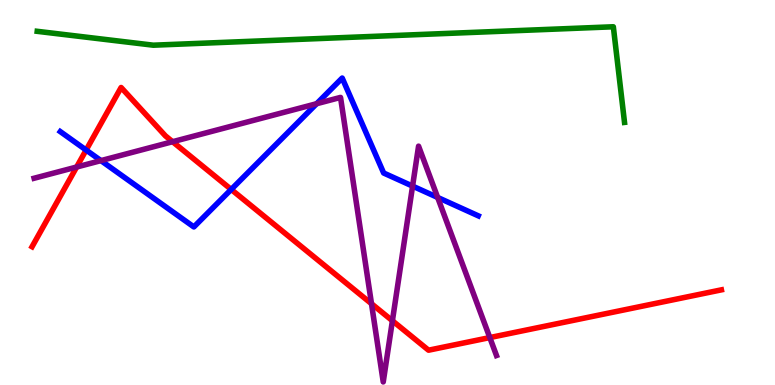[{'lines': ['blue', 'red'], 'intersections': [{'x': 1.11, 'y': 6.1}, {'x': 2.98, 'y': 5.08}]}, {'lines': ['green', 'red'], 'intersections': []}, {'lines': ['purple', 'red'], 'intersections': [{'x': 0.989, 'y': 5.66}, {'x': 2.23, 'y': 6.32}, {'x': 4.79, 'y': 2.11}, {'x': 5.06, 'y': 1.67}, {'x': 6.32, 'y': 1.23}]}, {'lines': ['blue', 'green'], 'intersections': []}, {'lines': ['blue', 'purple'], 'intersections': [{'x': 1.3, 'y': 5.83}, {'x': 4.09, 'y': 7.31}, {'x': 5.32, 'y': 5.17}, {'x': 5.65, 'y': 4.87}]}, {'lines': ['green', 'purple'], 'intersections': []}]